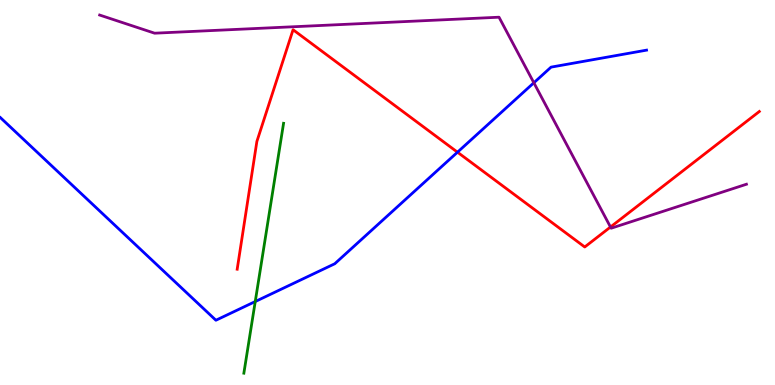[{'lines': ['blue', 'red'], 'intersections': [{'x': 5.9, 'y': 6.05}]}, {'lines': ['green', 'red'], 'intersections': []}, {'lines': ['purple', 'red'], 'intersections': [{'x': 7.88, 'y': 4.1}]}, {'lines': ['blue', 'green'], 'intersections': [{'x': 3.29, 'y': 2.17}]}, {'lines': ['blue', 'purple'], 'intersections': [{'x': 6.89, 'y': 7.85}]}, {'lines': ['green', 'purple'], 'intersections': []}]